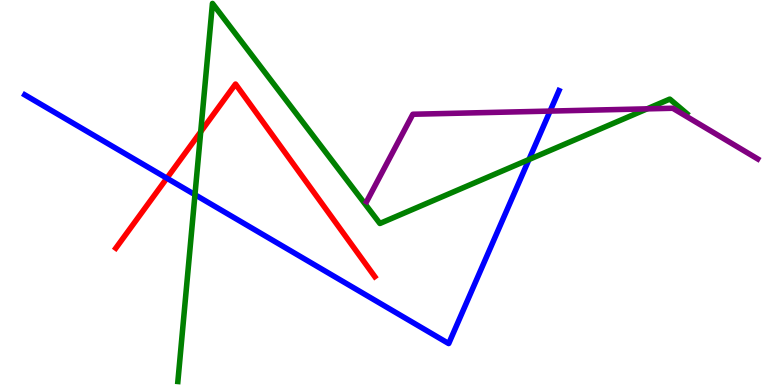[{'lines': ['blue', 'red'], 'intersections': [{'x': 2.15, 'y': 5.37}]}, {'lines': ['green', 'red'], 'intersections': [{'x': 2.59, 'y': 6.58}]}, {'lines': ['purple', 'red'], 'intersections': []}, {'lines': ['blue', 'green'], 'intersections': [{'x': 2.52, 'y': 4.94}, {'x': 6.83, 'y': 5.86}]}, {'lines': ['blue', 'purple'], 'intersections': [{'x': 7.1, 'y': 7.11}]}, {'lines': ['green', 'purple'], 'intersections': [{'x': 8.35, 'y': 7.17}]}]